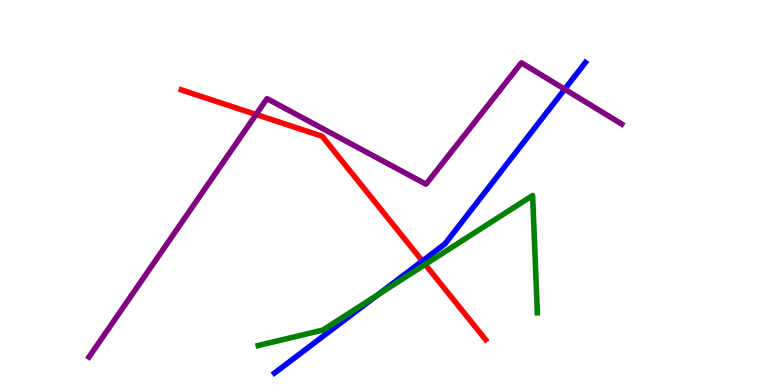[{'lines': ['blue', 'red'], 'intersections': [{'x': 5.45, 'y': 3.22}]}, {'lines': ['green', 'red'], 'intersections': [{'x': 5.49, 'y': 3.13}]}, {'lines': ['purple', 'red'], 'intersections': [{'x': 3.3, 'y': 7.03}]}, {'lines': ['blue', 'green'], 'intersections': [{'x': 4.87, 'y': 2.34}]}, {'lines': ['blue', 'purple'], 'intersections': [{'x': 7.29, 'y': 7.68}]}, {'lines': ['green', 'purple'], 'intersections': []}]